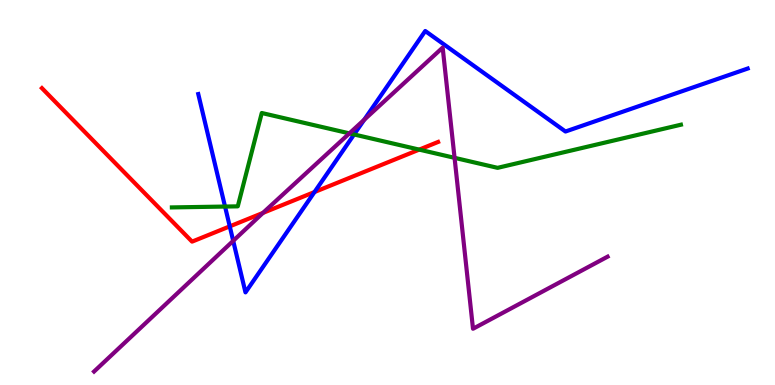[{'lines': ['blue', 'red'], 'intersections': [{'x': 2.96, 'y': 4.12}, {'x': 4.06, 'y': 5.01}]}, {'lines': ['green', 'red'], 'intersections': [{'x': 5.41, 'y': 6.11}]}, {'lines': ['purple', 'red'], 'intersections': [{'x': 3.39, 'y': 4.47}]}, {'lines': ['blue', 'green'], 'intersections': [{'x': 2.9, 'y': 4.63}, {'x': 4.57, 'y': 6.51}]}, {'lines': ['blue', 'purple'], 'intersections': [{'x': 3.01, 'y': 3.74}, {'x': 4.7, 'y': 6.89}]}, {'lines': ['green', 'purple'], 'intersections': [{'x': 4.51, 'y': 6.54}, {'x': 5.87, 'y': 5.9}]}]